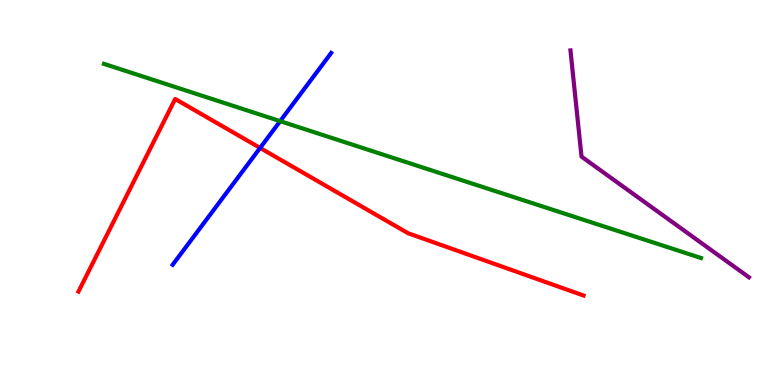[{'lines': ['blue', 'red'], 'intersections': [{'x': 3.36, 'y': 6.16}]}, {'lines': ['green', 'red'], 'intersections': []}, {'lines': ['purple', 'red'], 'intersections': []}, {'lines': ['blue', 'green'], 'intersections': [{'x': 3.61, 'y': 6.85}]}, {'lines': ['blue', 'purple'], 'intersections': []}, {'lines': ['green', 'purple'], 'intersections': []}]